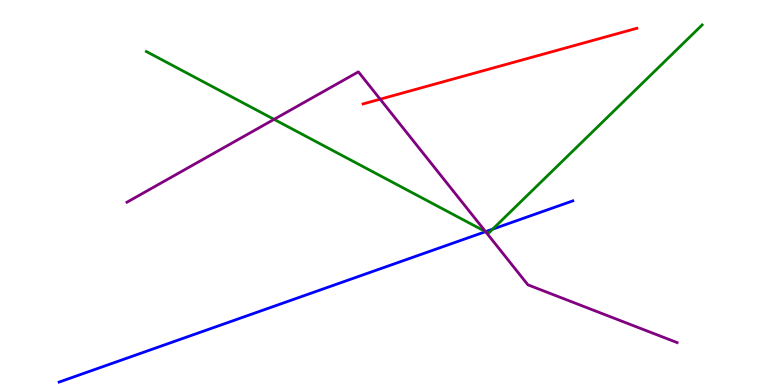[{'lines': ['blue', 'red'], 'intersections': []}, {'lines': ['green', 'red'], 'intersections': []}, {'lines': ['purple', 'red'], 'intersections': [{'x': 4.91, 'y': 7.42}]}, {'lines': ['blue', 'green'], 'intersections': [{'x': 6.27, 'y': 3.98}, {'x': 6.36, 'y': 4.05}]}, {'lines': ['blue', 'purple'], 'intersections': [{'x': 6.27, 'y': 3.98}]}, {'lines': ['green', 'purple'], 'intersections': [{'x': 3.54, 'y': 6.9}, {'x': 6.27, 'y': 3.98}]}]